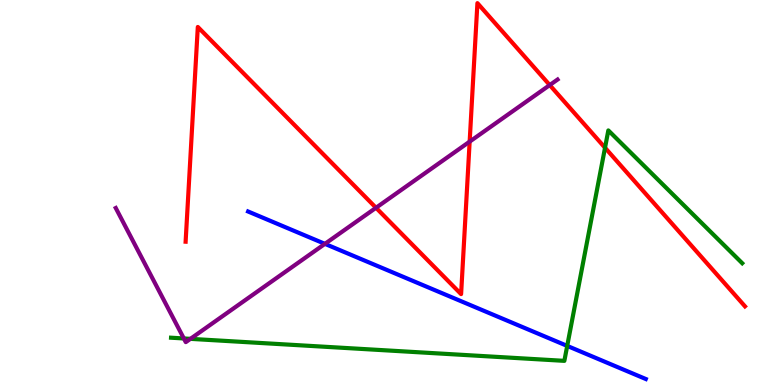[{'lines': ['blue', 'red'], 'intersections': []}, {'lines': ['green', 'red'], 'intersections': [{'x': 7.81, 'y': 6.16}]}, {'lines': ['purple', 'red'], 'intersections': [{'x': 4.85, 'y': 4.6}, {'x': 6.06, 'y': 6.32}, {'x': 7.09, 'y': 7.79}]}, {'lines': ['blue', 'green'], 'intersections': [{'x': 7.32, 'y': 1.02}]}, {'lines': ['blue', 'purple'], 'intersections': [{'x': 4.19, 'y': 3.67}]}, {'lines': ['green', 'purple'], 'intersections': [{'x': 2.37, 'y': 1.21}, {'x': 2.46, 'y': 1.2}]}]